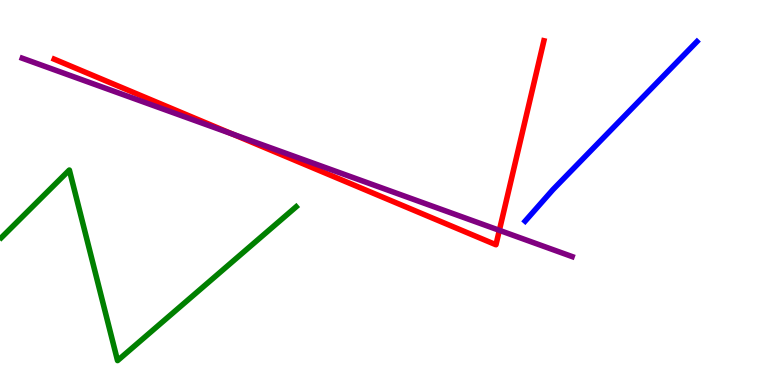[{'lines': ['blue', 'red'], 'intersections': []}, {'lines': ['green', 'red'], 'intersections': []}, {'lines': ['purple', 'red'], 'intersections': [{'x': 3.0, 'y': 6.52}, {'x': 6.44, 'y': 4.02}]}, {'lines': ['blue', 'green'], 'intersections': []}, {'lines': ['blue', 'purple'], 'intersections': []}, {'lines': ['green', 'purple'], 'intersections': []}]